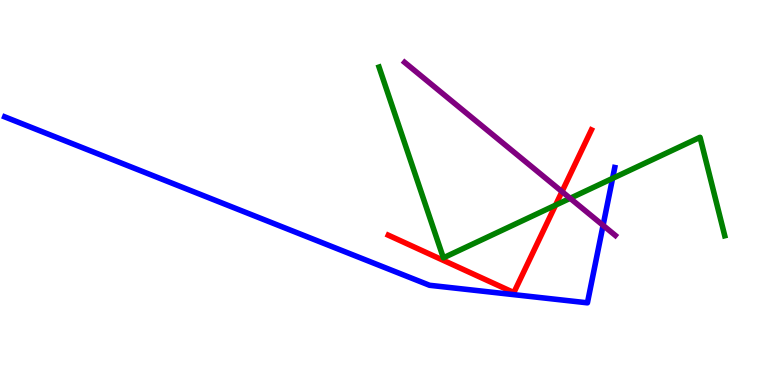[{'lines': ['blue', 'red'], 'intersections': []}, {'lines': ['green', 'red'], 'intersections': [{'x': 7.17, 'y': 4.67}]}, {'lines': ['purple', 'red'], 'intersections': [{'x': 7.25, 'y': 5.02}]}, {'lines': ['blue', 'green'], 'intersections': [{'x': 7.9, 'y': 5.37}]}, {'lines': ['blue', 'purple'], 'intersections': [{'x': 7.78, 'y': 4.15}]}, {'lines': ['green', 'purple'], 'intersections': [{'x': 7.36, 'y': 4.85}]}]